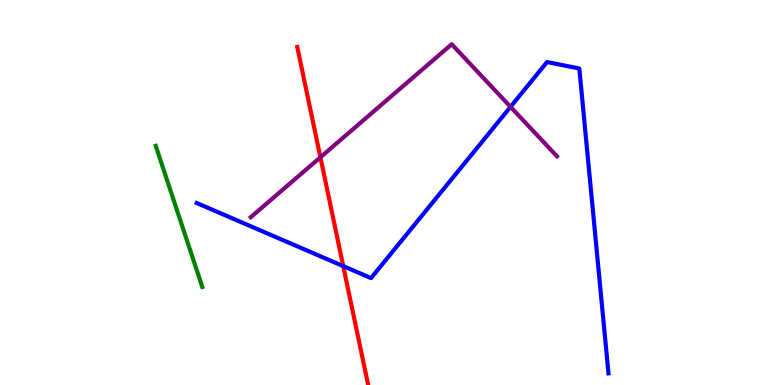[{'lines': ['blue', 'red'], 'intersections': [{'x': 4.43, 'y': 3.09}]}, {'lines': ['green', 'red'], 'intersections': []}, {'lines': ['purple', 'red'], 'intersections': [{'x': 4.13, 'y': 5.91}]}, {'lines': ['blue', 'green'], 'intersections': []}, {'lines': ['blue', 'purple'], 'intersections': [{'x': 6.59, 'y': 7.22}]}, {'lines': ['green', 'purple'], 'intersections': []}]